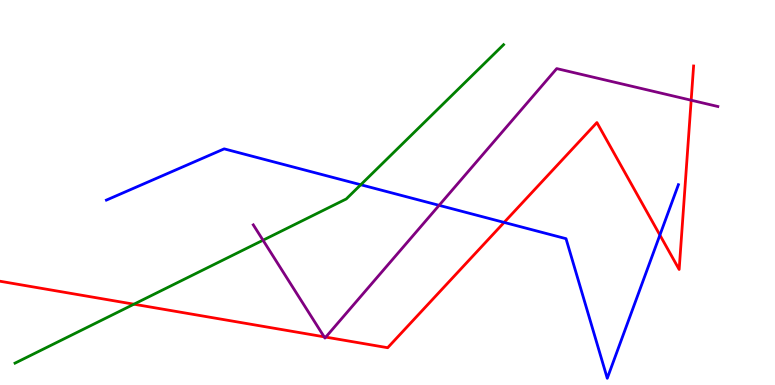[{'lines': ['blue', 'red'], 'intersections': [{'x': 6.5, 'y': 4.22}, {'x': 8.51, 'y': 3.89}]}, {'lines': ['green', 'red'], 'intersections': [{'x': 1.73, 'y': 2.1}]}, {'lines': ['purple', 'red'], 'intersections': [{'x': 4.18, 'y': 1.25}, {'x': 4.2, 'y': 1.24}, {'x': 8.92, 'y': 7.4}]}, {'lines': ['blue', 'green'], 'intersections': [{'x': 4.65, 'y': 5.2}]}, {'lines': ['blue', 'purple'], 'intersections': [{'x': 5.67, 'y': 4.67}]}, {'lines': ['green', 'purple'], 'intersections': [{'x': 3.39, 'y': 3.76}]}]